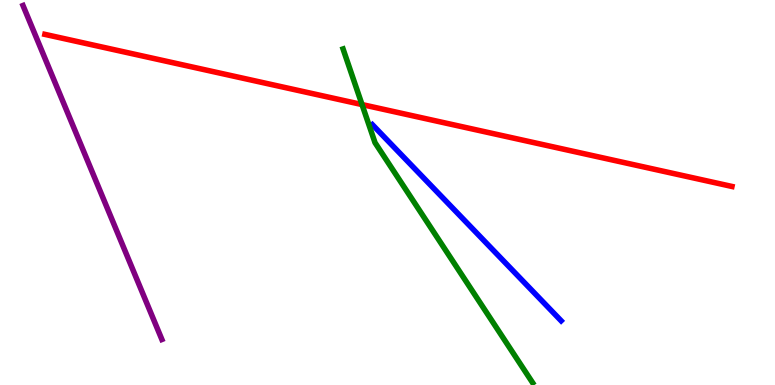[{'lines': ['blue', 'red'], 'intersections': []}, {'lines': ['green', 'red'], 'intersections': [{'x': 4.67, 'y': 7.28}]}, {'lines': ['purple', 'red'], 'intersections': []}, {'lines': ['blue', 'green'], 'intersections': []}, {'lines': ['blue', 'purple'], 'intersections': []}, {'lines': ['green', 'purple'], 'intersections': []}]